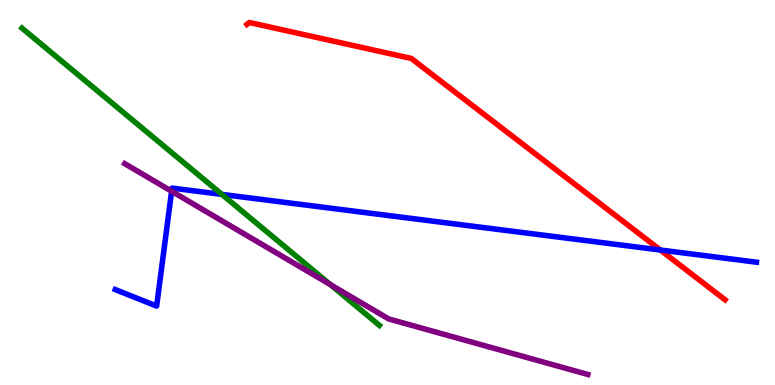[{'lines': ['blue', 'red'], 'intersections': [{'x': 8.52, 'y': 3.51}]}, {'lines': ['green', 'red'], 'intersections': []}, {'lines': ['purple', 'red'], 'intersections': []}, {'lines': ['blue', 'green'], 'intersections': [{'x': 2.86, 'y': 4.95}]}, {'lines': ['blue', 'purple'], 'intersections': [{'x': 2.21, 'y': 5.03}]}, {'lines': ['green', 'purple'], 'intersections': [{'x': 4.26, 'y': 2.61}]}]